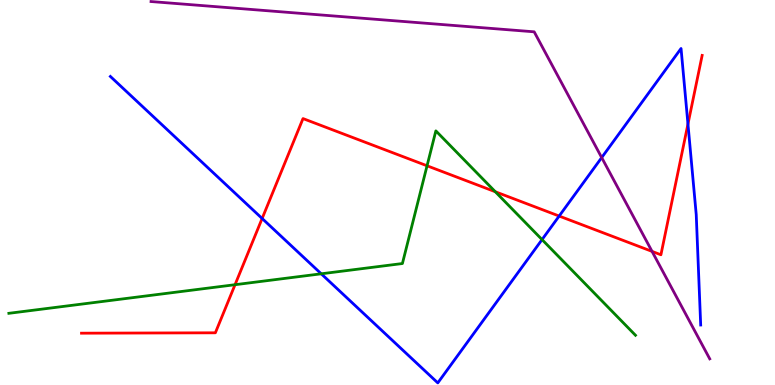[{'lines': ['blue', 'red'], 'intersections': [{'x': 3.38, 'y': 4.33}, {'x': 7.21, 'y': 4.39}, {'x': 8.88, 'y': 6.78}]}, {'lines': ['green', 'red'], 'intersections': [{'x': 3.03, 'y': 2.61}, {'x': 5.51, 'y': 5.69}, {'x': 6.39, 'y': 5.02}]}, {'lines': ['purple', 'red'], 'intersections': [{'x': 8.41, 'y': 3.47}]}, {'lines': ['blue', 'green'], 'intersections': [{'x': 4.14, 'y': 2.89}, {'x': 6.99, 'y': 3.78}]}, {'lines': ['blue', 'purple'], 'intersections': [{'x': 7.76, 'y': 5.91}]}, {'lines': ['green', 'purple'], 'intersections': []}]